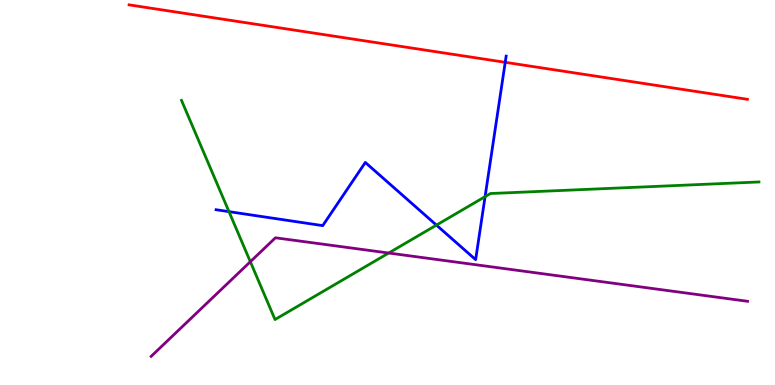[{'lines': ['blue', 'red'], 'intersections': [{'x': 6.52, 'y': 8.38}]}, {'lines': ['green', 'red'], 'intersections': []}, {'lines': ['purple', 'red'], 'intersections': []}, {'lines': ['blue', 'green'], 'intersections': [{'x': 2.95, 'y': 4.5}, {'x': 5.63, 'y': 4.15}, {'x': 6.26, 'y': 4.89}]}, {'lines': ['blue', 'purple'], 'intersections': []}, {'lines': ['green', 'purple'], 'intersections': [{'x': 3.23, 'y': 3.2}, {'x': 5.02, 'y': 3.43}]}]